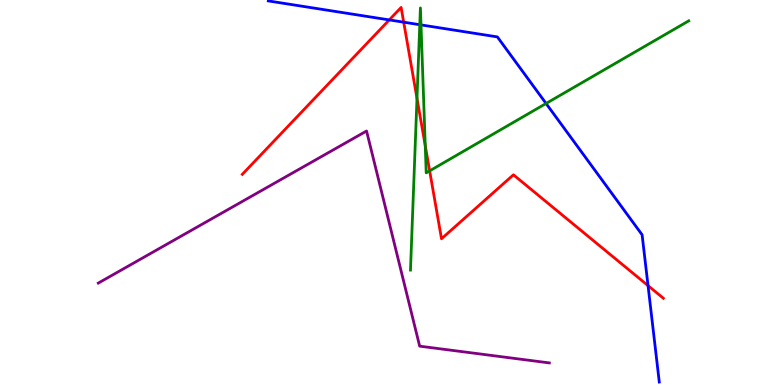[{'lines': ['blue', 'red'], 'intersections': [{'x': 5.02, 'y': 9.48}, {'x': 5.21, 'y': 9.42}, {'x': 8.36, 'y': 2.58}]}, {'lines': ['green', 'red'], 'intersections': [{'x': 5.38, 'y': 7.45}, {'x': 5.49, 'y': 6.22}, {'x': 5.54, 'y': 5.56}]}, {'lines': ['purple', 'red'], 'intersections': []}, {'lines': ['blue', 'green'], 'intersections': [{'x': 5.42, 'y': 9.36}, {'x': 5.43, 'y': 9.35}, {'x': 7.05, 'y': 7.31}]}, {'lines': ['blue', 'purple'], 'intersections': []}, {'lines': ['green', 'purple'], 'intersections': []}]